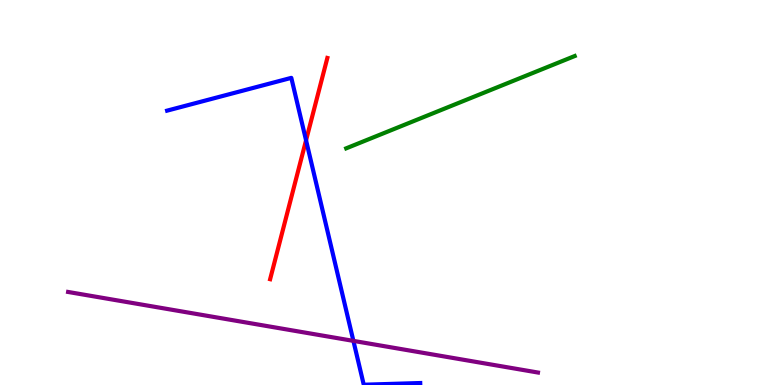[{'lines': ['blue', 'red'], 'intersections': [{'x': 3.95, 'y': 6.36}]}, {'lines': ['green', 'red'], 'intersections': []}, {'lines': ['purple', 'red'], 'intersections': []}, {'lines': ['blue', 'green'], 'intersections': []}, {'lines': ['blue', 'purple'], 'intersections': [{'x': 4.56, 'y': 1.15}]}, {'lines': ['green', 'purple'], 'intersections': []}]